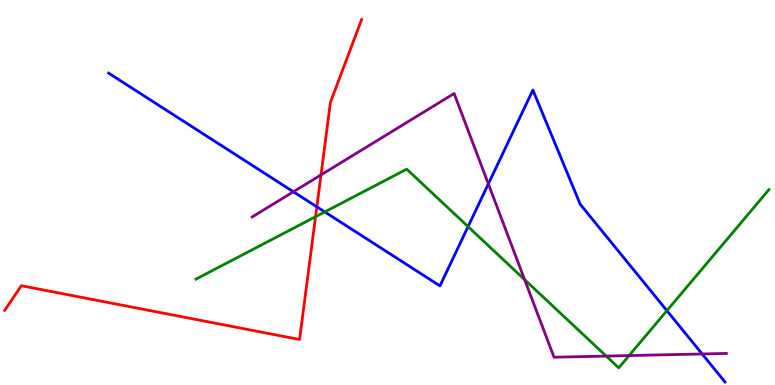[{'lines': ['blue', 'red'], 'intersections': [{'x': 4.09, 'y': 4.63}]}, {'lines': ['green', 'red'], 'intersections': [{'x': 4.07, 'y': 4.37}]}, {'lines': ['purple', 'red'], 'intersections': [{'x': 4.14, 'y': 5.46}]}, {'lines': ['blue', 'green'], 'intersections': [{'x': 4.19, 'y': 4.5}, {'x': 6.04, 'y': 4.11}, {'x': 8.61, 'y': 1.93}]}, {'lines': ['blue', 'purple'], 'intersections': [{'x': 3.79, 'y': 5.02}, {'x': 6.3, 'y': 5.22}, {'x': 9.06, 'y': 0.806}]}, {'lines': ['green', 'purple'], 'intersections': [{'x': 6.77, 'y': 2.74}, {'x': 7.82, 'y': 0.751}, {'x': 8.12, 'y': 0.764}]}]